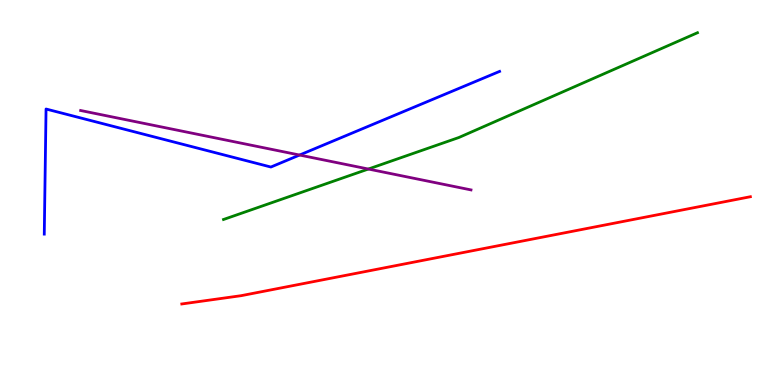[{'lines': ['blue', 'red'], 'intersections': []}, {'lines': ['green', 'red'], 'intersections': []}, {'lines': ['purple', 'red'], 'intersections': []}, {'lines': ['blue', 'green'], 'intersections': []}, {'lines': ['blue', 'purple'], 'intersections': [{'x': 3.87, 'y': 5.97}]}, {'lines': ['green', 'purple'], 'intersections': [{'x': 4.75, 'y': 5.61}]}]